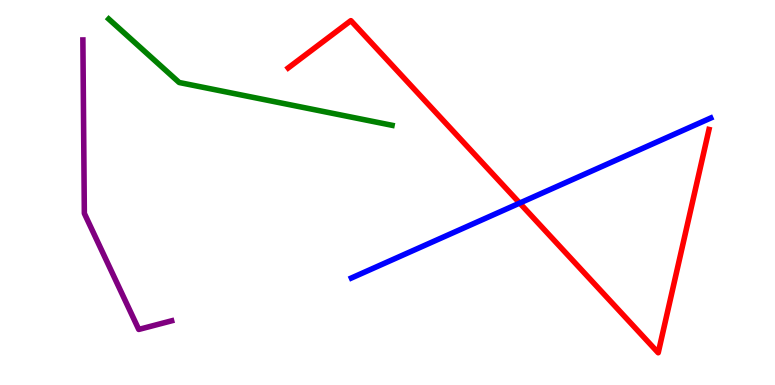[{'lines': ['blue', 'red'], 'intersections': [{'x': 6.71, 'y': 4.73}]}, {'lines': ['green', 'red'], 'intersections': []}, {'lines': ['purple', 'red'], 'intersections': []}, {'lines': ['blue', 'green'], 'intersections': []}, {'lines': ['blue', 'purple'], 'intersections': []}, {'lines': ['green', 'purple'], 'intersections': []}]